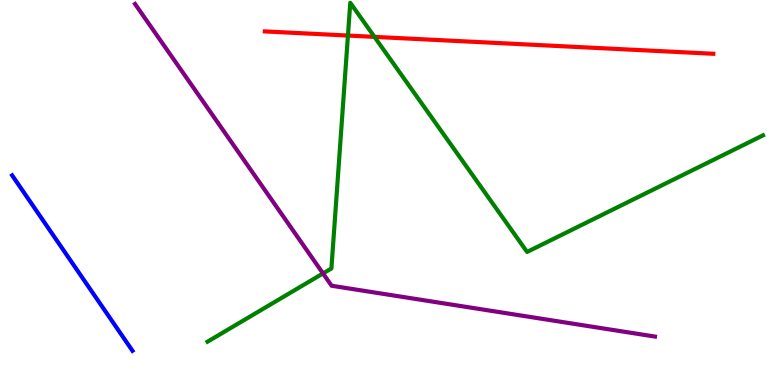[{'lines': ['blue', 'red'], 'intersections': []}, {'lines': ['green', 'red'], 'intersections': [{'x': 4.49, 'y': 9.08}, {'x': 4.83, 'y': 9.04}]}, {'lines': ['purple', 'red'], 'intersections': []}, {'lines': ['blue', 'green'], 'intersections': []}, {'lines': ['blue', 'purple'], 'intersections': []}, {'lines': ['green', 'purple'], 'intersections': [{'x': 4.17, 'y': 2.9}]}]